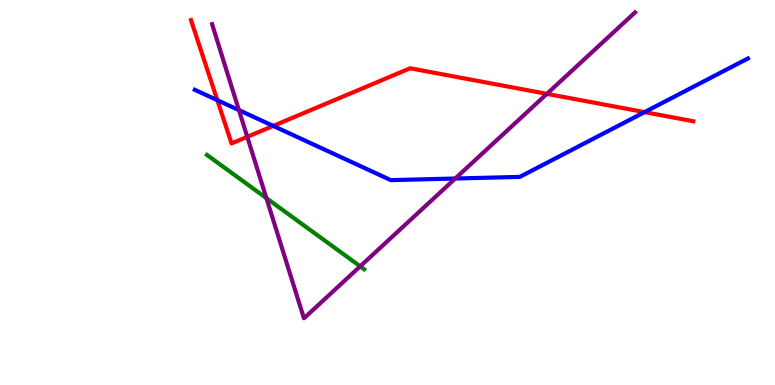[{'lines': ['blue', 'red'], 'intersections': [{'x': 2.8, 'y': 7.4}, {'x': 3.53, 'y': 6.73}, {'x': 8.32, 'y': 7.09}]}, {'lines': ['green', 'red'], 'intersections': []}, {'lines': ['purple', 'red'], 'intersections': [{'x': 3.19, 'y': 6.45}, {'x': 7.06, 'y': 7.56}]}, {'lines': ['blue', 'green'], 'intersections': []}, {'lines': ['blue', 'purple'], 'intersections': [{'x': 3.08, 'y': 7.14}, {'x': 5.87, 'y': 5.36}]}, {'lines': ['green', 'purple'], 'intersections': [{'x': 3.44, 'y': 4.85}, {'x': 4.65, 'y': 3.08}]}]